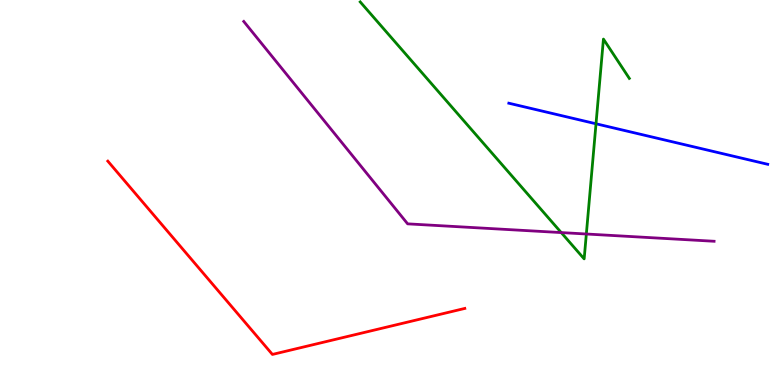[{'lines': ['blue', 'red'], 'intersections': []}, {'lines': ['green', 'red'], 'intersections': []}, {'lines': ['purple', 'red'], 'intersections': []}, {'lines': ['blue', 'green'], 'intersections': [{'x': 7.69, 'y': 6.79}]}, {'lines': ['blue', 'purple'], 'intersections': []}, {'lines': ['green', 'purple'], 'intersections': [{'x': 7.24, 'y': 3.96}, {'x': 7.57, 'y': 3.92}]}]